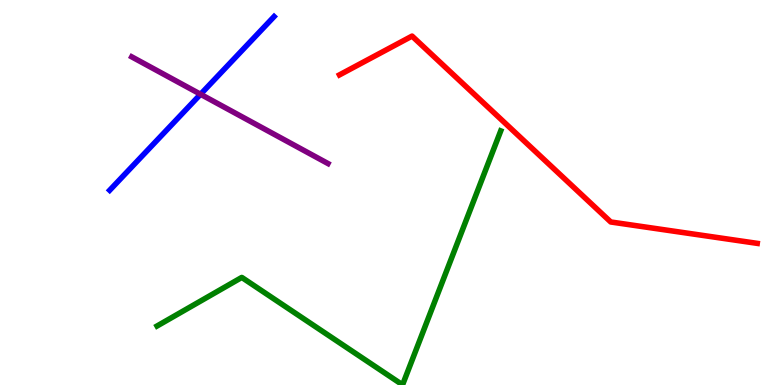[{'lines': ['blue', 'red'], 'intersections': []}, {'lines': ['green', 'red'], 'intersections': []}, {'lines': ['purple', 'red'], 'intersections': []}, {'lines': ['blue', 'green'], 'intersections': []}, {'lines': ['blue', 'purple'], 'intersections': [{'x': 2.59, 'y': 7.55}]}, {'lines': ['green', 'purple'], 'intersections': []}]